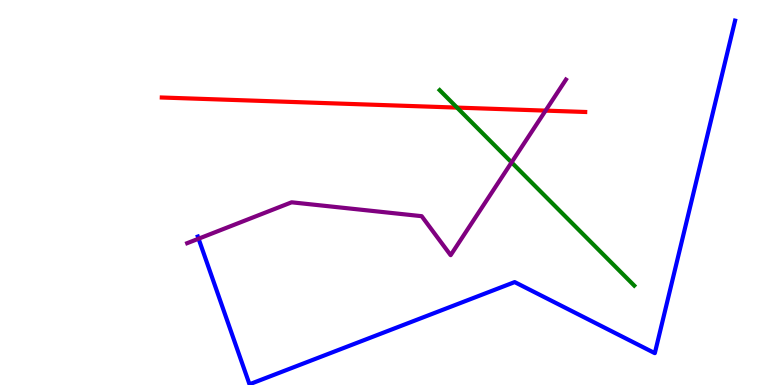[{'lines': ['blue', 'red'], 'intersections': []}, {'lines': ['green', 'red'], 'intersections': [{'x': 5.9, 'y': 7.21}]}, {'lines': ['purple', 'red'], 'intersections': [{'x': 7.04, 'y': 7.13}]}, {'lines': ['blue', 'green'], 'intersections': []}, {'lines': ['blue', 'purple'], 'intersections': [{'x': 2.56, 'y': 3.8}]}, {'lines': ['green', 'purple'], 'intersections': [{'x': 6.6, 'y': 5.78}]}]